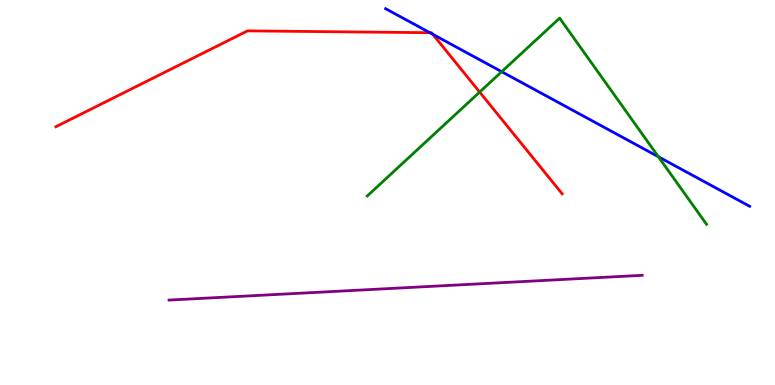[{'lines': ['blue', 'red'], 'intersections': [{'x': 5.55, 'y': 9.15}, {'x': 5.58, 'y': 9.11}]}, {'lines': ['green', 'red'], 'intersections': [{'x': 6.19, 'y': 7.61}]}, {'lines': ['purple', 'red'], 'intersections': []}, {'lines': ['blue', 'green'], 'intersections': [{'x': 6.47, 'y': 8.14}, {'x': 8.5, 'y': 5.93}]}, {'lines': ['blue', 'purple'], 'intersections': []}, {'lines': ['green', 'purple'], 'intersections': []}]